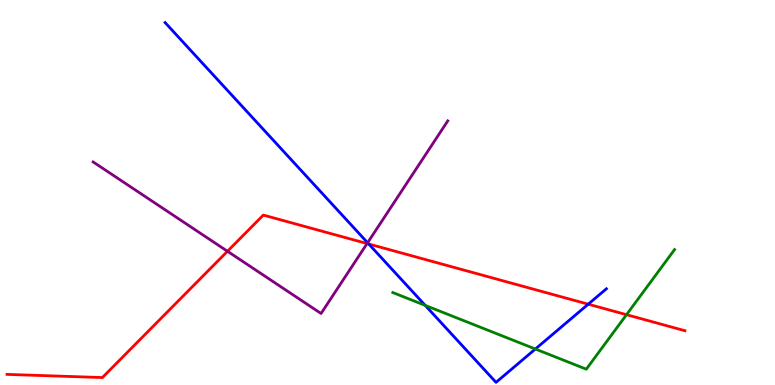[{'lines': ['blue', 'red'], 'intersections': [{'x': 4.76, 'y': 3.66}, {'x': 7.59, 'y': 2.1}]}, {'lines': ['green', 'red'], 'intersections': [{'x': 8.08, 'y': 1.83}]}, {'lines': ['purple', 'red'], 'intersections': [{'x': 2.94, 'y': 3.47}, {'x': 4.74, 'y': 3.67}]}, {'lines': ['blue', 'green'], 'intersections': [{'x': 5.49, 'y': 2.07}, {'x': 6.91, 'y': 0.935}]}, {'lines': ['blue', 'purple'], 'intersections': [{'x': 4.74, 'y': 3.69}]}, {'lines': ['green', 'purple'], 'intersections': []}]